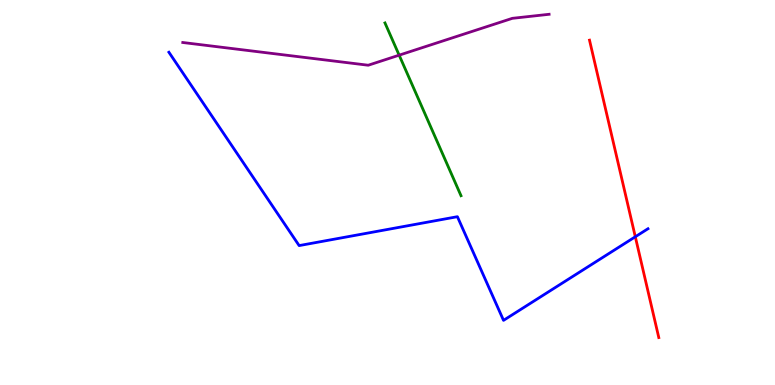[{'lines': ['blue', 'red'], 'intersections': [{'x': 8.2, 'y': 3.85}]}, {'lines': ['green', 'red'], 'intersections': []}, {'lines': ['purple', 'red'], 'intersections': []}, {'lines': ['blue', 'green'], 'intersections': []}, {'lines': ['blue', 'purple'], 'intersections': []}, {'lines': ['green', 'purple'], 'intersections': [{'x': 5.15, 'y': 8.57}]}]